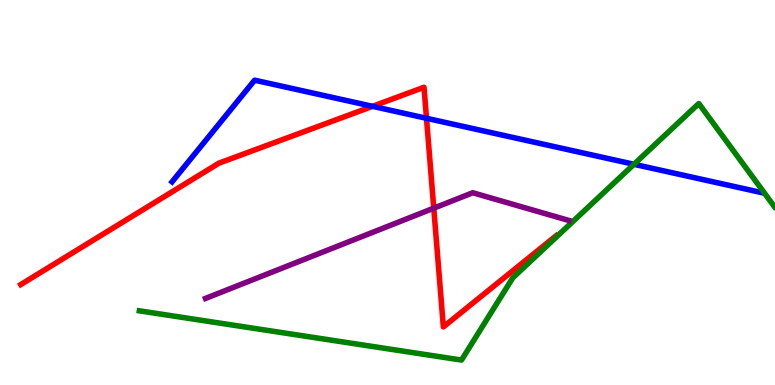[{'lines': ['blue', 'red'], 'intersections': [{'x': 4.81, 'y': 7.24}, {'x': 5.5, 'y': 6.93}]}, {'lines': ['green', 'red'], 'intersections': []}, {'lines': ['purple', 'red'], 'intersections': [{'x': 5.6, 'y': 4.59}]}, {'lines': ['blue', 'green'], 'intersections': [{'x': 8.18, 'y': 5.73}]}, {'lines': ['blue', 'purple'], 'intersections': []}, {'lines': ['green', 'purple'], 'intersections': []}]